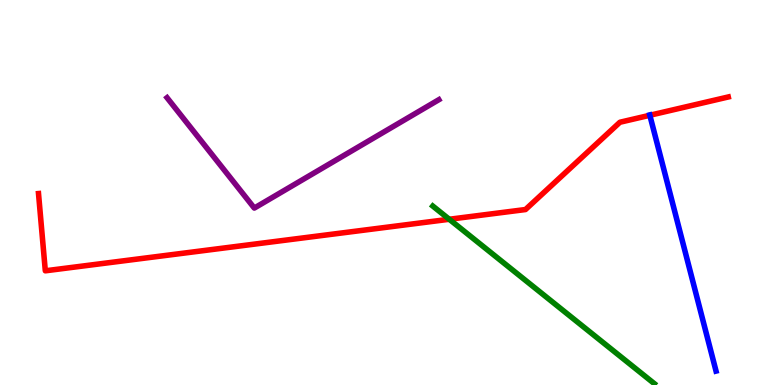[{'lines': ['blue', 'red'], 'intersections': [{'x': 8.38, 'y': 7.01}]}, {'lines': ['green', 'red'], 'intersections': [{'x': 5.8, 'y': 4.3}]}, {'lines': ['purple', 'red'], 'intersections': []}, {'lines': ['blue', 'green'], 'intersections': []}, {'lines': ['blue', 'purple'], 'intersections': []}, {'lines': ['green', 'purple'], 'intersections': []}]